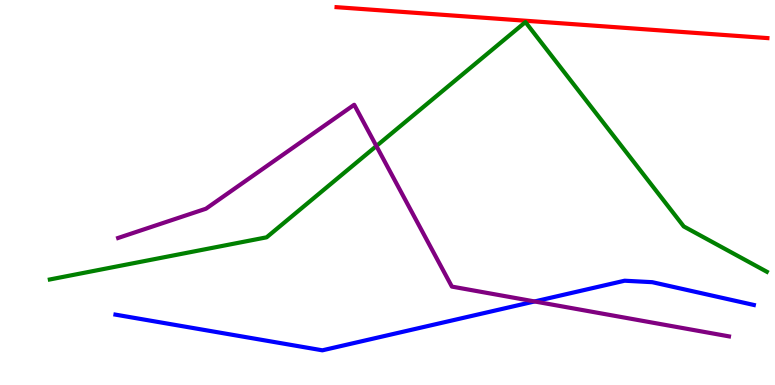[{'lines': ['blue', 'red'], 'intersections': []}, {'lines': ['green', 'red'], 'intersections': []}, {'lines': ['purple', 'red'], 'intersections': []}, {'lines': ['blue', 'green'], 'intersections': []}, {'lines': ['blue', 'purple'], 'intersections': [{'x': 6.9, 'y': 2.17}]}, {'lines': ['green', 'purple'], 'intersections': [{'x': 4.86, 'y': 6.21}]}]